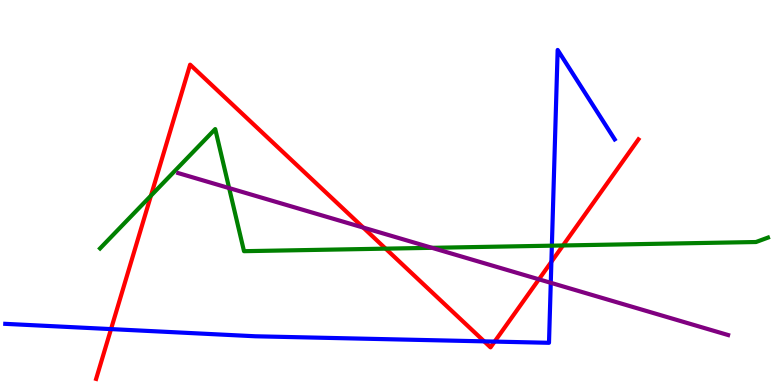[{'lines': ['blue', 'red'], 'intersections': [{'x': 1.43, 'y': 1.45}, {'x': 6.25, 'y': 1.13}, {'x': 6.38, 'y': 1.13}, {'x': 7.11, 'y': 3.2}]}, {'lines': ['green', 'red'], 'intersections': [{'x': 1.95, 'y': 4.92}, {'x': 4.98, 'y': 3.54}, {'x': 7.26, 'y': 3.62}]}, {'lines': ['purple', 'red'], 'intersections': [{'x': 4.69, 'y': 4.09}, {'x': 6.95, 'y': 2.75}]}, {'lines': ['blue', 'green'], 'intersections': [{'x': 7.12, 'y': 3.62}]}, {'lines': ['blue', 'purple'], 'intersections': [{'x': 7.11, 'y': 2.65}]}, {'lines': ['green', 'purple'], 'intersections': [{'x': 2.96, 'y': 5.11}, {'x': 5.57, 'y': 3.56}]}]